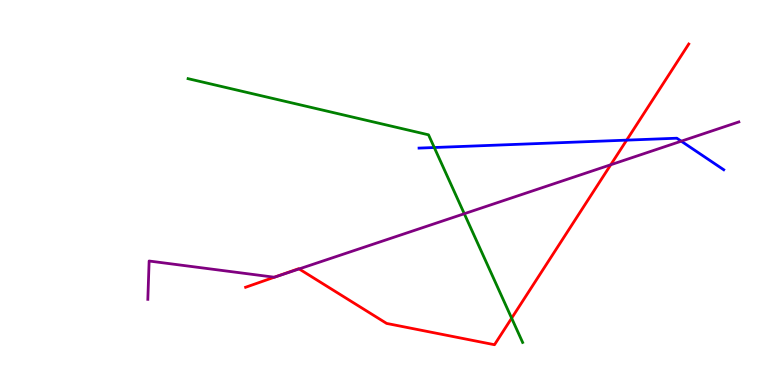[{'lines': ['blue', 'red'], 'intersections': [{'x': 8.09, 'y': 6.36}]}, {'lines': ['green', 'red'], 'intersections': [{'x': 6.6, 'y': 1.74}]}, {'lines': ['purple', 'red'], 'intersections': [{'x': 3.54, 'y': 2.8}, {'x': 3.86, 'y': 3.01}, {'x': 7.88, 'y': 5.72}]}, {'lines': ['blue', 'green'], 'intersections': [{'x': 5.6, 'y': 6.17}]}, {'lines': ['blue', 'purple'], 'intersections': [{'x': 8.79, 'y': 6.33}]}, {'lines': ['green', 'purple'], 'intersections': [{'x': 5.99, 'y': 4.45}]}]